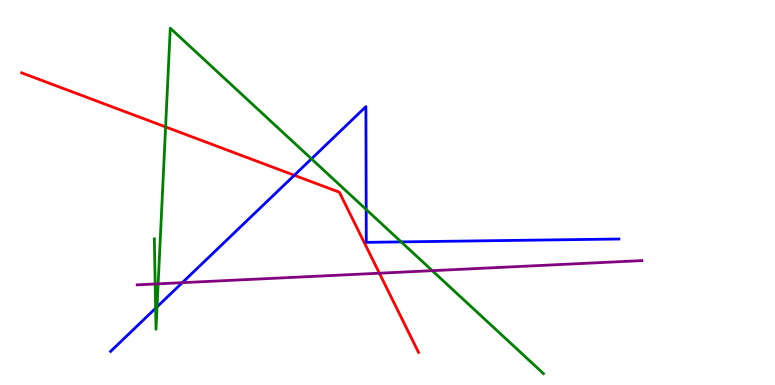[{'lines': ['blue', 'red'], 'intersections': [{'x': 3.8, 'y': 5.45}]}, {'lines': ['green', 'red'], 'intersections': [{'x': 2.14, 'y': 6.7}]}, {'lines': ['purple', 'red'], 'intersections': [{'x': 4.9, 'y': 2.9}]}, {'lines': ['blue', 'green'], 'intersections': [{'x': 2.01, 'y': 1.99}, {'x': 2.03, 'y': 2.03}, {'x': 4.02, 'y': 5.87}, {'x': 4.73, 'y': 4.56}, {'x': 5.18, 'y': 3.72}]}, {'lines': ['blue', 'purple'], 'intersections': [{'x': 2.35, 'y': 2.66}]}, {'lines': ['green', 'purple'], 'intersections': [{'x': 2.0, 'y': 2.62}, {'x': 2.04, 'y': 2.63}, {'x': 5.58, 'y': 2.97}]}]